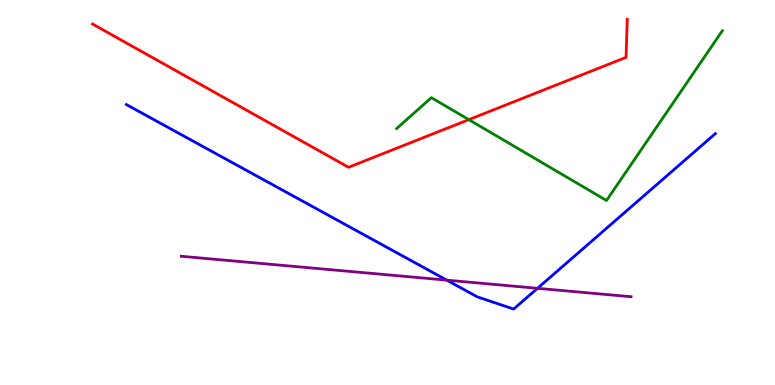[{'lines': ['blue', 'red'], 'intersections': []}, {'lines': ['green', 'red'], 'intersections': [{'x': 6.05, 'y': 6.89}]}, {'lines': ['purple', 'red'], 'intersections': []}, {'lines': ['blue', 'green'], 'intersections': []}, {'lines': ['blue', 'purple'], 'intersections': [{'x': 5.76, 'y': 2.72}, {'x': 6.94, 'y': 2.51}]}, {'lines': ['green', 'purple'], 'intersections': []}]